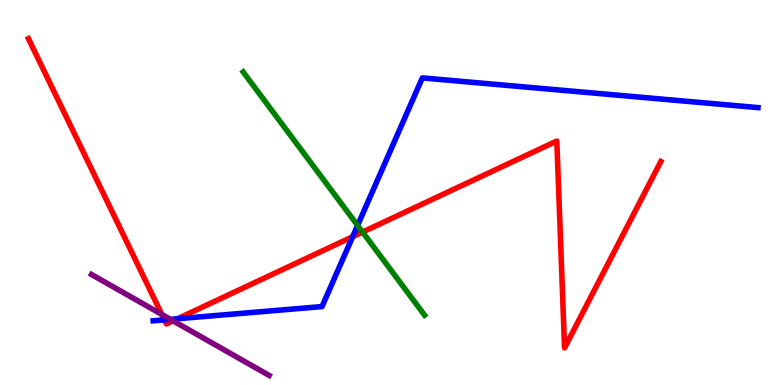[{'lines': ['blue', 'red'], 'intersections': [{'x': 2.12, 'y': 1.69}, {'x': 2.29, 'y': 1.72}, {'x': 4.55, 'y': 3.85}]}, {'lines': ['green', 'red'], 'intersections': [{'x': 4.68, 'y': 3.97}]}, {'lines': ['purple', 'red'], 'intersections': [{'x': 2.09, 'y': 1.83}, {'x': 2.23, 'y': 1.67}]}, {'lines': ['blue', 'green'], 'intersections': [{'x': 4.61, 'y': 4.15}]}, {'lines': ['blue', 'purple'], 'intersections': [{'x': 2.2, 'y': 1.71}]}, {'lines': ['green', 'purple'], 'intersections': []}]